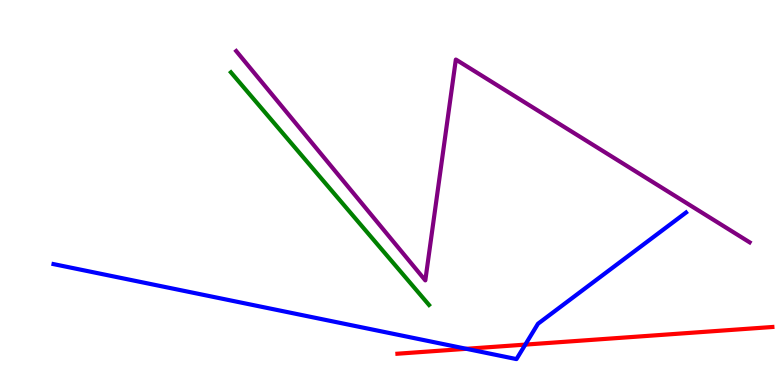[{'lines': ['blue', 'red'], 'intersections': [{'x': 6.02, 'y': 0.94}, {'x': 6.78, 'y': 1.05}]}, {'lines': ['green', 'red'], 'intersections': []}, {'lines': ['purple', 'red'], 'intersections': []}, {'lines': ['blue', 'green'], 'intersections': []}, {'lines': ['blue', 'purple'], 'intersections': []}, {'lines': ['green', 'purple'], 'intersections': []}]